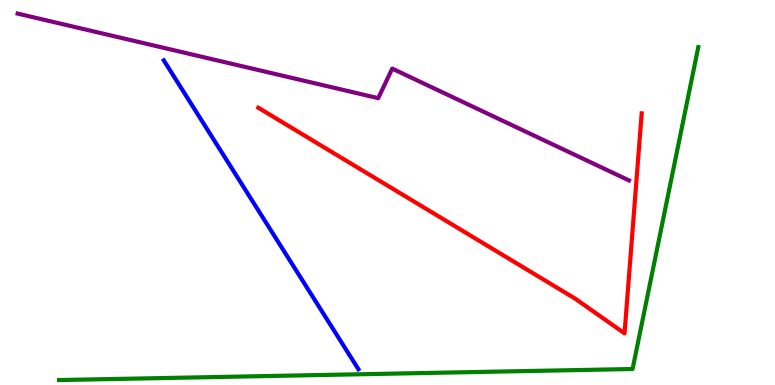[{'lines': ['blue', 'red'], 'intersections': []}, {'lines': ['green', 'red'], 'intersections': []}, {'lines': ['purple', 'red'], 'intersections': []}, {'lines': ['blue', 'green'], 'intersections': []}, {'lines': ['blue', 'purple'], 'intersections': []}, {'lines': ['green', 'purple'], 'intersections': []}]